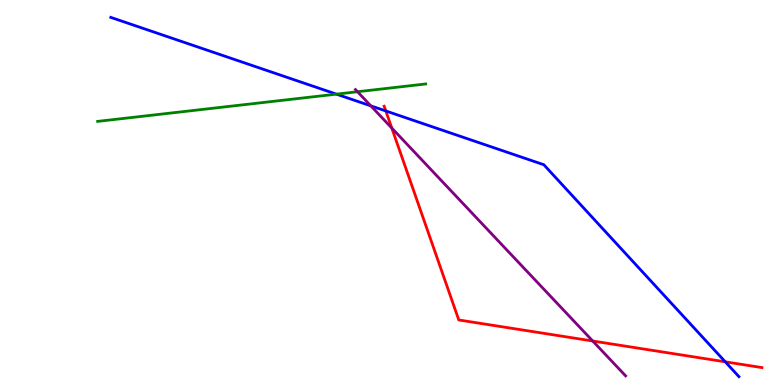[{'lines': ['blue', 'red'], 'intersections': [{'x': 4.98, 'y': 7.12}, {'x': 9.36, 'y': 0.602}]}, {'lines': ['green', 'red'], 'intersections': []}, {'lines': ['purple', 'red'], 'intersections': [{'x': 5.06, 'y': 6.67}, {'x': 7.65, 'y': 1.14}]}, {'lines': ['blue', 'green'], 'intersections': [{'x': 4.34, 'y': 7.55}]}, {'lines': ['blue', 'purple'], 'intersections': [{'x': 4.79, 'y': 7.25}]}, {'lines': ['green', 'purple'], 'intersections': [{'x': 4.61, 'y': 7.62}]}]